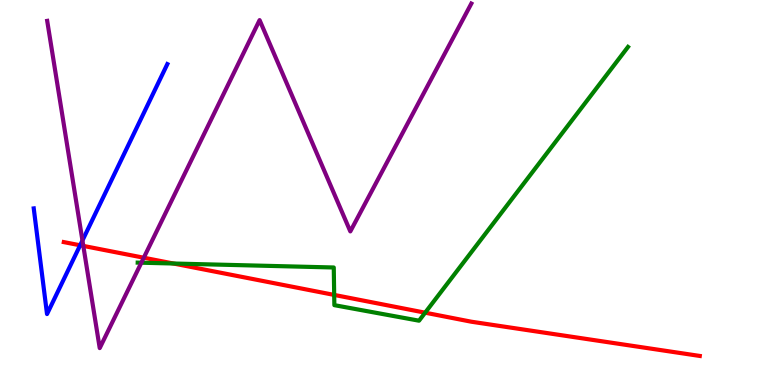[{'lines': ['blue', 'red'], 'intersections': [{'x': 1.03, 'y': 3.63}]}, {'lines': ['green', 'red'], 'intersections': [{'x': 2.24, 'y': 3.16}, {'x': 4.31, 'y': 2.34}, {'x': 5.49, 'y': 1.88}]}, {'lines': ['purple', 'red'], 'intersections': [{'x': 1.08, 'y': 3.61}, {'x': 1.86, 'y': 3.31}]}, {'lines': ['blue', 'green'], 'intersections': []}, {'lines': ['blue', 'purple'], 'intersections': [{'x': 1.06, 'y': 3.75}]}, {'lines': ['green', 'purple'], 'intersections': [{'x': 1.82, 'y': 3.18}]}]